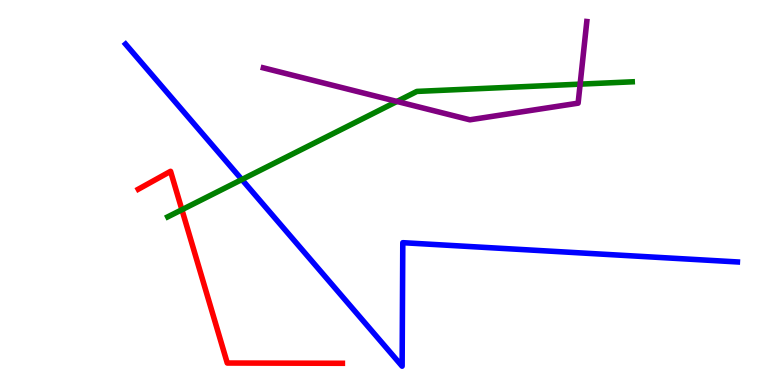[{'lines': ['blue', 'red'], 'intersections': []}, {'lines': ['green', 'red'], 'intersections': [{'x': 2.35, 'y': 4.55}]}, {'lines': ['purple', 'red'], 'intersections': []}, {'lines': ['blue', 'green'], 'intersections': [{'x': 3.12, 'y': 5.34}]}, {'lines': ['blue', 'purple'], 'intersections': []}, {'lines': ['green', 'purple'], 'intersections': [{'x': 5.12, 'y': 7.36}, {'x': 7.49, 'y': 7.81}]}]